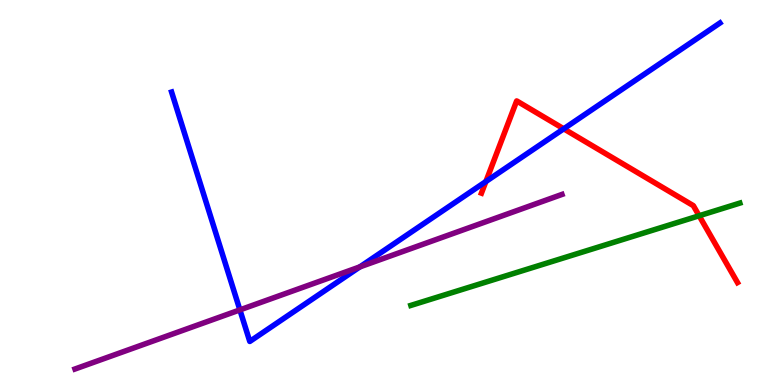[{'lines': ['blue', 'red'], 'intersections': [{'x': 6.27, 'y': 5.28}, {'x': 7.27, 'y': 6.65}]}, {'lines': ['green', 'red'], 'intersections': [{'x': 9.02, 'y': 4.4}]}, {'lines': ['purple', 'red'], 'intersections': []}, {'lines': ['blue', 'green'], 'intersections': []}, {'lines': ['blue', 'purple'], 'intersections': [{'x': 3.1, 'y': 1.95}, {'x': 4.64, 'y': 3.07}]}, {'lines': ['green', 'purple'], 'intersections': []}]